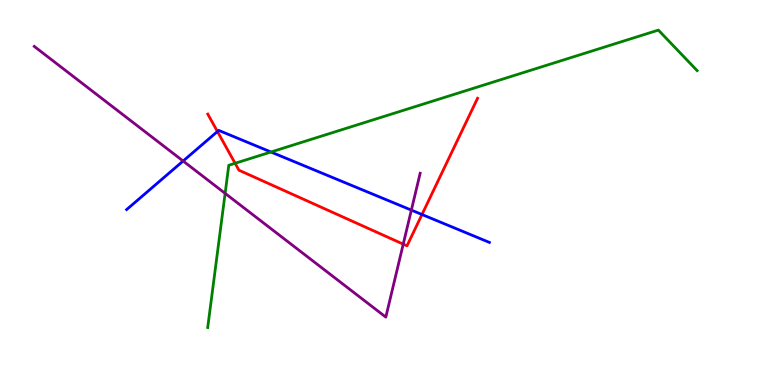[{'lines': ['blue', 'red'], 'intersections': [{'x': 2.81, 'y': 6.58}, {'x': 5.44, 'y': 4.43}]}, {'lines': ['green', 'red'], 'intersections': [{'x': 3.03, 'y': 5.76}]}, {'lines': ['purple', 'red'], 'intersections': [{'x': 5.2, 'y': 3.66}]}, {'lines': ['blue', 'green'], 'intersections': [{'x': 3.5, 'y': 6.05}]}, {'lines': ['blue', 'purple'], 'intersections': [{'x': 2.36, 'y': 5.82}, {'x': 5.31, 'y': 4.54}]}, {'lines': ['green', 'purple'], 'intersections': [{'x': 2.9, 'y': 4.98}]}]